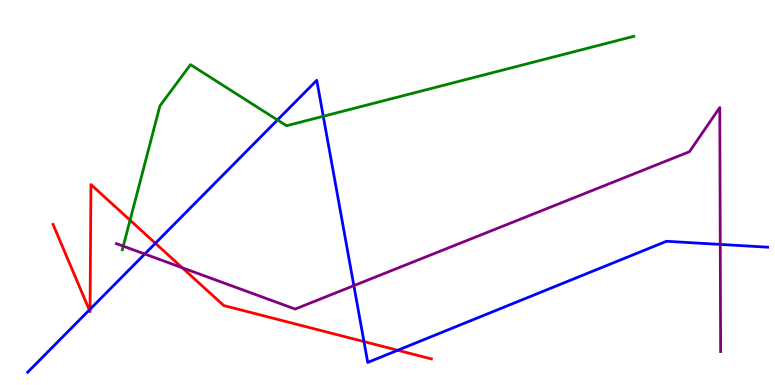[{'lines': ['blue', 'red'], 'intersections': [{'x': 1.15, 'y': 1.95}, {'x': 1.16, 'y': 1.97}, {'x': 2.0, 'y': 3.68}, {'x': 4.7, 'y': 1.13}, {'x': 5.13, 'y': 0.902}]}, {'lines': ['green', 'red'], 'intersections': [{'x': 1.68, 'y': 4.28}]}, {'lines': ['purple', 'red'], 'intersections': [{'x': 2.35, 'y': 3.05}]}, {'lines': ['blue', 'green'], 'intersections': [{'x': 3.58, 'y': 6.88}, {'x': 4.17, 'y': 6.98}]}, {'lines': ['blue', 'purple'], 'intersections': [{'x': 1.87, 'y': 3.4}, {'x': 4.57, 'y': 2.58}, {'x': 9.29, 'y': 3.65}]}, {'lines': ['green', 'purple'], 'intersections': [{'x': 1.59, 'y': 3.61}]}]